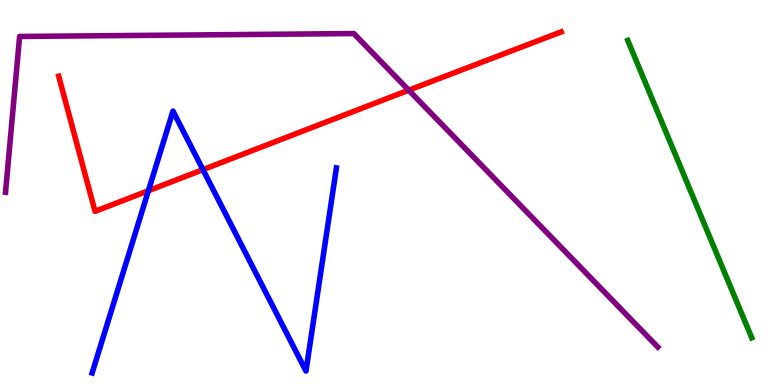[{'lines': ['blue', 'red'], 'intersections': [{'x': 1.91, 'y': 5.05}, {'x': 2.62, 'y': 5.59}]}, {'lines': ['green', 'red'], 'intersections': []}, {'lines': ['purple', 'red'], 'intersections': [{'x': 5.27, 'y': 7.66}]}, {'lines': ['blue', 'green'], 'intersections': []}, {'lines': ['blue', 'purple'], 'intersections': []}, {'lines': ['green', 'purple'], 'intersections': []}]